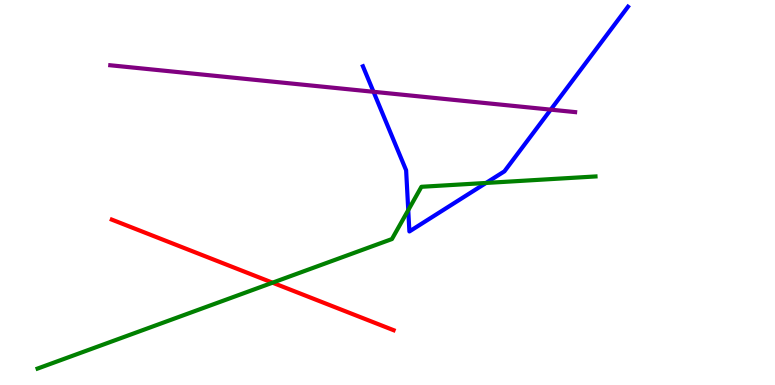[{'lines': ['blue', 'red'], 'intersections': []}, {'lines': ['green', 'red'], 'intersections': [{'x': 3.52, 'y': 2.66}]}, {'lines': ['purple', 'red'], 'intersections': []}, {'lines': ['blue', 'green'], 'intersections': [{'x': 5.27, 'y': 4.54}, {'x': 6.27, 'y': 5.25}]}, {'lines': ['blue', 'purple'], 'intersections': [{'x': 4.82, 'y': 7.62}, {'x': 7.11, 'y': 7.15}]}, {'lines': ['green', 'purple'], 'intersections': []}]